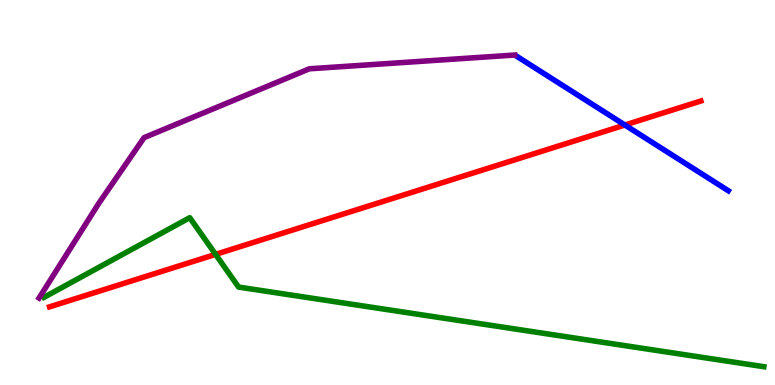[{'lines': ['blue', 'red'], 'intersections': [{'x': 8.06, 'y': 6.75}]}, {'lines': ['green', 'red'], 'intersections': [{'x': 2.78, 'y': 3.39}]}, {'lines': ['purple', 'red'], 'intersections': []}, {'lines': ['blue', 'green'], 'intersections': []}, {'lines': ['blue', 'purple'], 'intersections': []}, {'lines': ['green', 'purple'], 'intersections': []}]